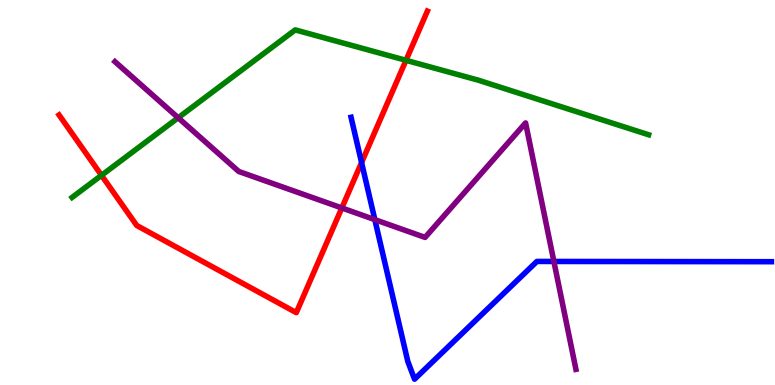[{'lines': ['blue', 'red'], 'intersections': [{'x': 4.67, 'y': 5.78}]}, {'lines': ['green', 'red'], 'intersections': [{'x': 1.31, 'y': 5.45}, {'x': 5.24, 'y': 8.43}]}, {'lines': ['purple', 'red'], 'intersections': [{'x': 4.41, 'y': 4.6}]}, {'lines': ['blue', 'green'], 'intersections': []}, {'lines': ['blue', 'purple'], 'intersections': [{'x': 4.84, 'y': 4.3}, {'x': 7.15, 'y': 3.21}]}, {'lines': ['green', 'purple'], 'intersections': [{'x': 2.3, 'y': 6.94}]}]